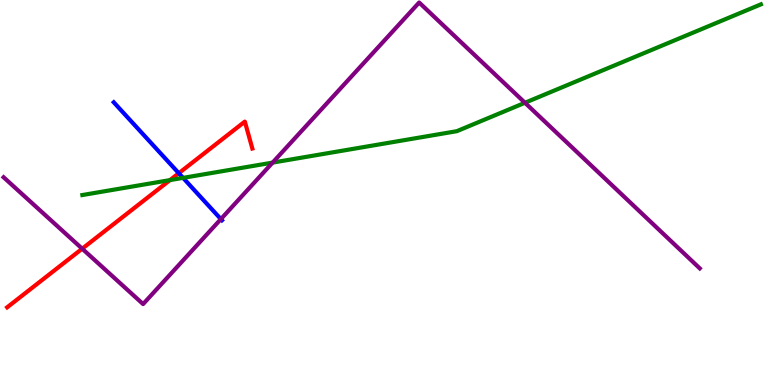[{'lines': ['blue', 'red'], 'intersections': [{'x': 2.31, 'y': 5.5}]}, {'lines': ['green', 'red'], 'intersections': [{'x': 2.19, 'y': 5.32}]}, {'lines': ['purple', 'red'], 'intersections': [{'x': 1.06, 'y': 3.54}]}, {'lines': ['blue', 'green'], 'intersections': [{'x': 2.36, 'y': 5.38}]}, {'lines': ['blue', 'purple'], 'intersections': [{'x': 2.85, 'y': 4.31}]}, {'lines': ['green', 'purple'], 'intersections': [{'x': 3.52, 'y': 5.78}, {'x': 6.77, 'y': 7.33}]}]